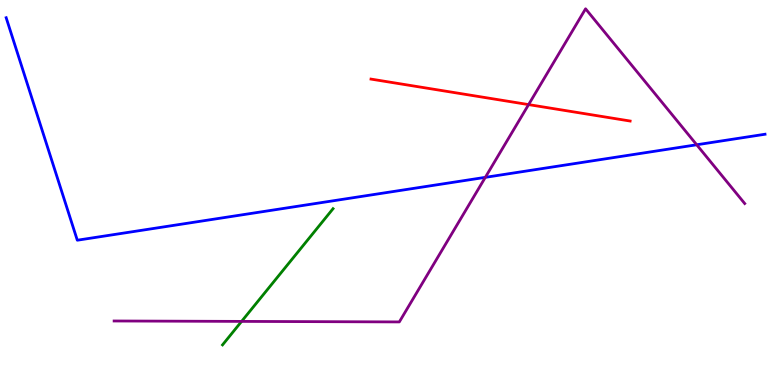[{'lines': ['blue', 'red'], 'intersections': []}, {'lines': ['green', 'red'], 'intersections': []}, {'lines': ['purple', 'red'], 'intersections': [{'x': 6.82, 'y': 7.28}]}, {'lines': ['blue', 'green'], 'intersections': []}, {'lines': ['blue', 'purple'], 'intersections': [{'x': 6.26, 'y': 5.39}, {'x': 8.99, 'y': 6.24}]}, {'lines': ['green', 'purple'], 'intersections': [{'x': 3.12, 'y': 1.65}]}]